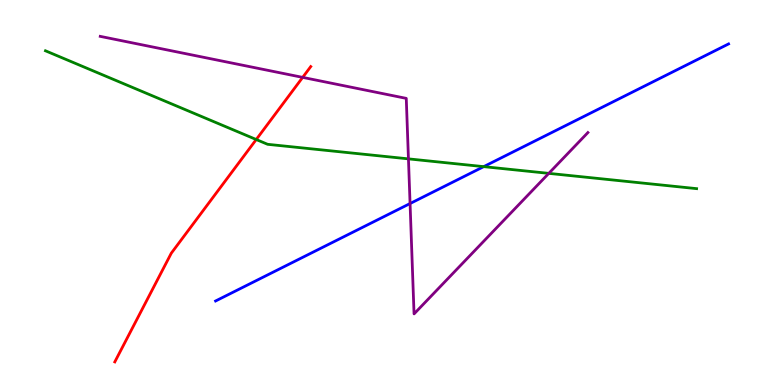[{'lines': ['blue', 'red'], 'intersections': []}, {'lines': ['green', 'red'], 'intersections': [{'x': 3.31, 'y': 6.38}]}, {'lines': ['purple', 'red'], 'intersections': [{'x': 3.91, 'y': 7.99}]}, {'lines': ['blue', 'green'], 'intersections': [{'x': 6.24, 'y': 5.67}]}, {'lines': ['blue', 'purple'], 'intersections': [{'x': 5.29, 'y': 4.71}]}, {'lines': ['green', 'purple'], 'intersections': [{'x': 5.27, 'y': 5.87}, {'x': 7.08, 'y': 5.5}]}]